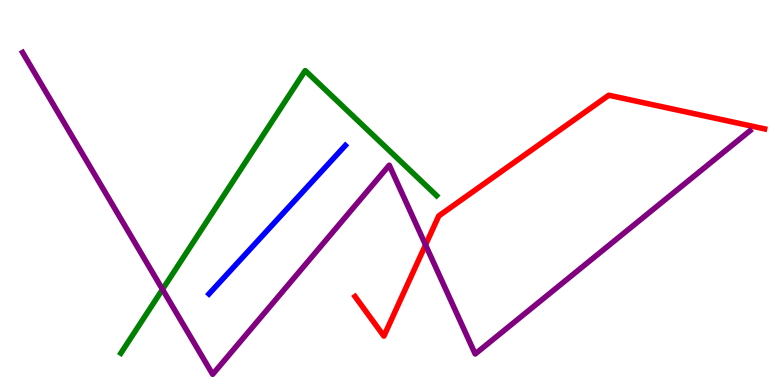[{'lines': ['blue', 'red'], 'intersections': []}, {'lines': ['green', 'red'], 'intersections': []}, {'lines': ['purple', 'red'], 'intersections': [{'x': 5.49, 'y': 3.64}]}, {'lines': ['blue', 'green'], 'intersections': []}, {'lines': ['blue', 'purple'], 'intersections': []}, {'lines': ['green', 'purple'], 'intersections': [{'x': 2.1, 'y': 2.48}]}]